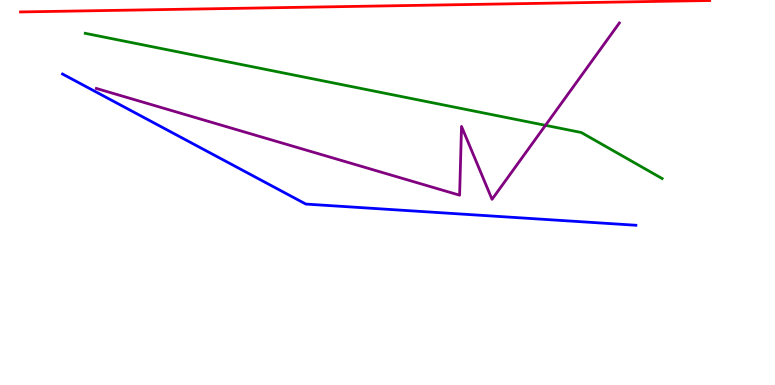[{'lines': ['blue', 'red'], 'intersections': []}, {'lines': ['green', 'red'], 'intersections': []}, {'lines': ['purple', 'red'], 'intersections': []}, {'lines': ['blue', 'green'], 'intersections': []}, {'lines': ['blue', 'purple'], 'intersections': []}, {'lines': ['green', 'purple'], 'intersections': [{'x': 7.04, 'y': 6.74}]}]